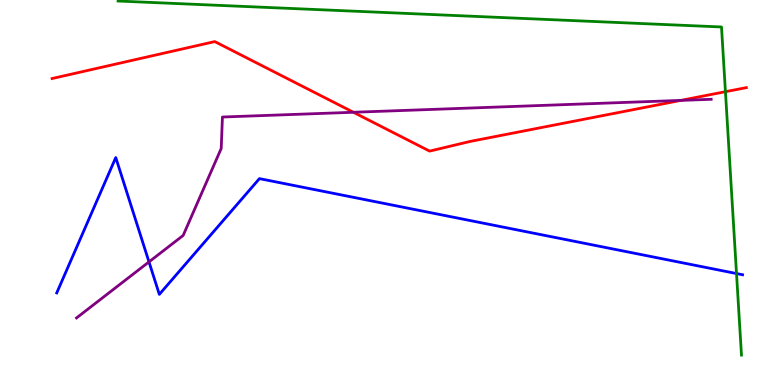[{'lines': ['blue', 'red'], 'intersections': []}, {'lines': ['green', 'red'], 'intersections': [{'x': 9.36, 'y': 7.62}]}, {'lines': ['purple', 'red'], 'intersections': [{'x': 4.56, 'y': 7.08}, {'x': 8.78, 'y': 7.39}]}, {'lines': ['blue', 'green'], 'intersections': [{'x': 9.5, 'y': 2.89}]}, {'lines': ['blue', 'purple'], 'intersections': [{'x': 1.92, 'y': 3.2}]}, {'lines': ['green', 'purple'], 'intersections': []}]